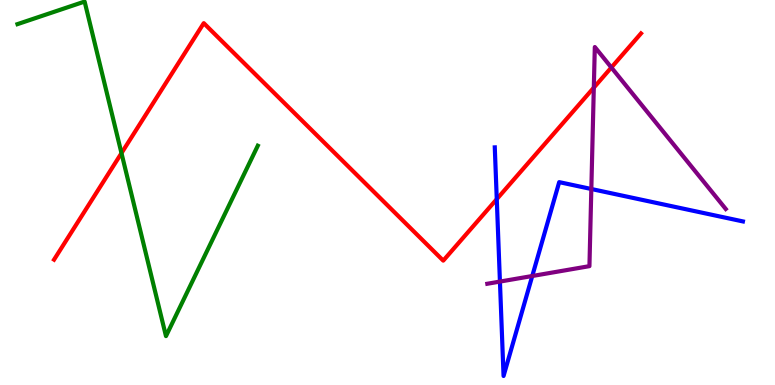[{'lines': ['blue', 'red'], 'intersections': [{'x': 6.41, 'y': 4.83}]}, {'lines': ['green', 'red'], 'intersections': [{'x': 1.57, 'y': 6.02}]}, {'lines': ['purple', 'red'], 'intersections': [{'x': 7.66, 'y': 7.72}, {'x': 7.89, 'y': 8.25}]}, {'lines': ['blue', 'green'], 'intersections': []}, {'lines': ['blue', 'purple'], 'intersections': [{'x': 6.45, 'y': 2.69}, {'x': 6.87, 'y': 2.83}, {'x': 7.63, 'y': 5.09}]}, {'lines': ['green', 'purple'], 'intersections': []}]